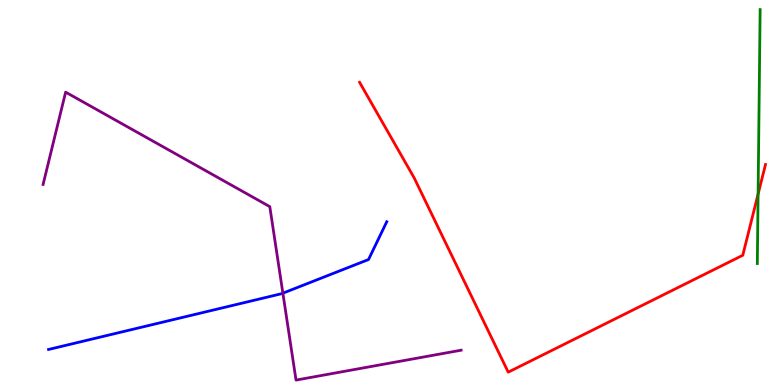[{'lines': ['blue', 'red'], 'intersections': []}, {'lines': ['green', 'red'], 'intersections': [{'x': 9.78, 'y': 4.96}]}, {'lines': ['purple', 'red'], 'intersections': []}, {'lines': ['blue', 'green'], 'intersections': []}, {'lines': ['blue', 'purple'], 'intersections': [{'x': 3.65, 'y': 2.38}]}, {'lines': ['green', 'purple'], 'intersections': []}]